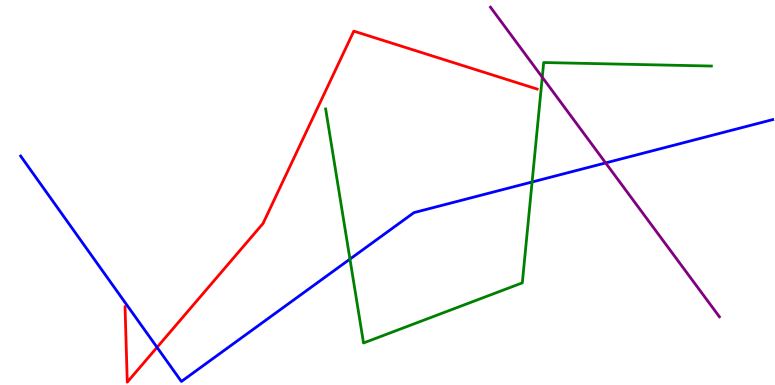[{'lines': ['blue', 'red'], 'intersections': [{'x': 2.03, 'y': 0.978}]}, {'lines': ['green', 'red'], 'intersections': []}, {'lines': ['purple', 'red'], 'intersections': []}, {'lines': ['blue', 'green'], 'intersections': [{'x': 4.52, 'y': 3.27}, {'x': 6.87, 'y': 5.27}]}, {'lines': ['blue', 'purple'], 'intersections': [{'x': 7.81, 'y': 5.77}]}, {'lines': ['green', 'purple'], 'intersections': [{'x': 7.0, 'y': 7.99}]}]